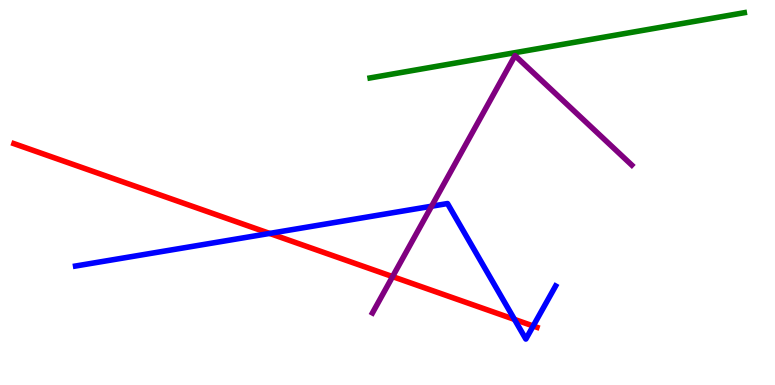[{'lines': ['blue', 'red'], 'intersections': [{'x': 3.48, 'y': 3.94}, {'x': 6.64, 'y': 1.7}, {'x': 6.88, 'y': 1.53}]}, {'lines': ['green', 'red'], 'intersections': []}, {'lines': ['purple', 'red'], 'intersections': [{'x': 5.07, 'y': 2.82}]}, {'lines': ['blue', 'green'], 'intersections': []}, {'lines': ['blue', 'purple'], 'intersections': [{'x': 5.57, 'y': 4.64}]}, {'lines': ['green', 'purple'], 'intersections': []}]